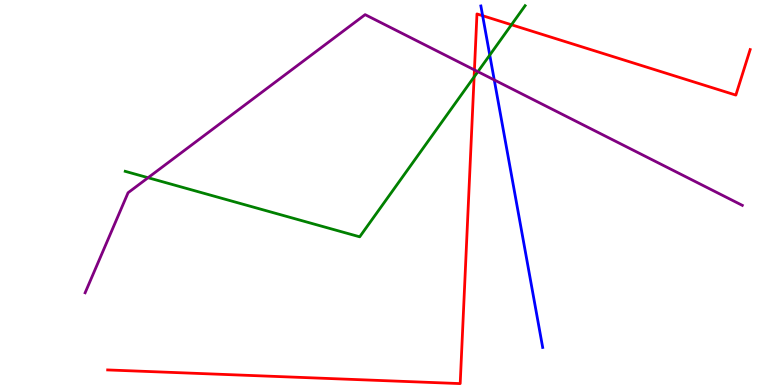[{'lines': ['blue', 'red'], 'intersections': [{'x': 6.23, 'y': 9.59}]}, {'lines': ['green', 'red'], 'intersections': [{'x': 6.12, 'y': 8.0}, {'x': 6.6, 'y': 9.36}]}, {'lines': ['purple', 'red'], 'intersections': [{'x': 6.12, 'y': 8.18}]}, {'lines': ['blue', 'green'], 'intersections': [{'x': 6.32, 'y': 8.57}]}, {'lines': ['blue', 'purple'], 'intersections': [{'x': 6.38, 'y': 7.92}]}, {'lines': ['green', 'purple'], 'intersections': [{'x': 1.91, 'y': 5.38}, {'x': 6.17, 'y': 8.14}]}]